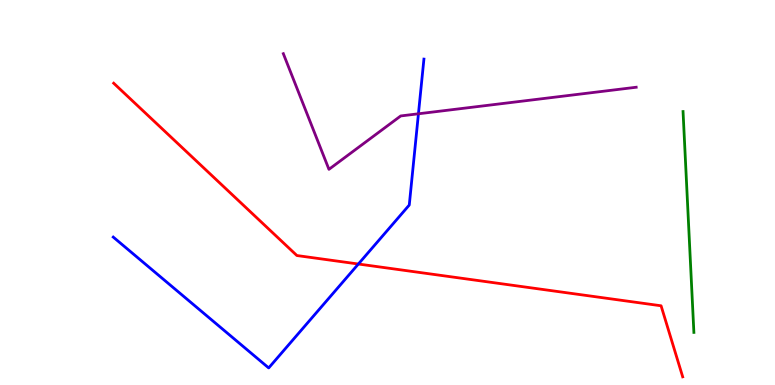[{'lines': ['blue', 'red'], 'intersections': [{'x': 4.62, 'y': 3.14}]}, {'lines': ['green', 'red'], 'intersections': []}, {'lines': ['purple', 'red'], 'intersections': []}, {'lines': ['blue', 'green'], 'intersections': []}, {'lines': ['blue', 'purple'], 'intersections': [{'x': 5.4, 'y': 7.04}]}, {'lines': ['green', 'purple'], 'intersections': []}]